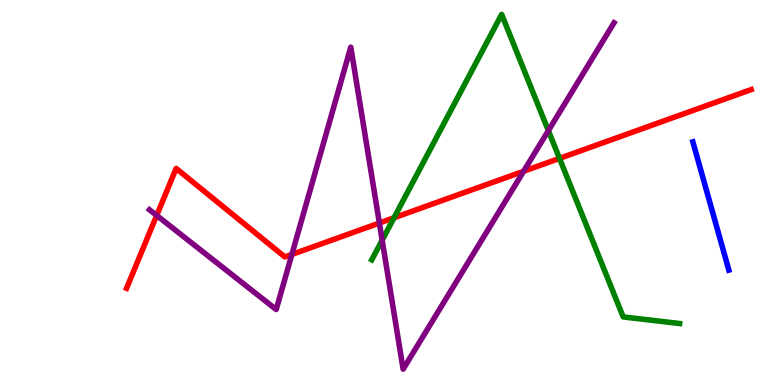[{'lines': ['blue', 'red'], 'intersections': []}, {'lines': ['green', 'red'], 'intersections': [{'x': 5.08, 'y': 4.34}, {'x': 7.22, 'y': 5.89}]}, {'lines': ['purple', 'red'], 'intersections': [{'x': 2.02, 'y': 4.4}, {'x': 3.77, 'y': 3.39}, {'x': 4.9, 'y': 4.21}, {'x': 6.76, 'y': 5.55}]}, {'lines': ['blue', 'green'], 'intersections': []}, {'lines': ['blue', 'purple'], 'intersections': []}, {'lines': ['green', 'purple'], 'intersections': [{'x': 4.93, 'y': 3.76}, {'x': 7.08, 'y': 6.61}]}]